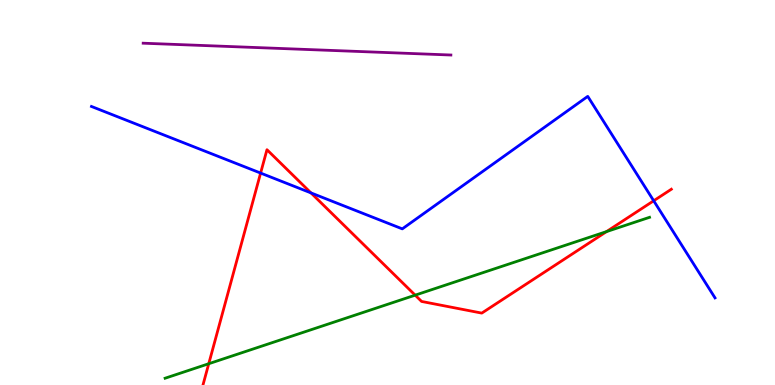[{'lines': ['blue', 'red'], 'intersections': [{'x': 3.36, 'y': 5.5}, {'x': 4.01, 'y': 4.99}, {'x': 8.43, 'y': 4.79}]}, {'lines': ['green', 'red'], 'intersections': [{'x': 2.69, 'y': 0.553}, {'x': 5.36, 'y': 2.33}, {'x': 7.83, 'y': 3.98}]}, {'lines': ['purple', 'red'], 'intersections': []}, {'lines': ['blue', 'green'], 'intersections': []}, {'lines': ['blue', 'purple'], 'intersections': []}, {'lines': ['green', 'purple'], 'intersections': []}]